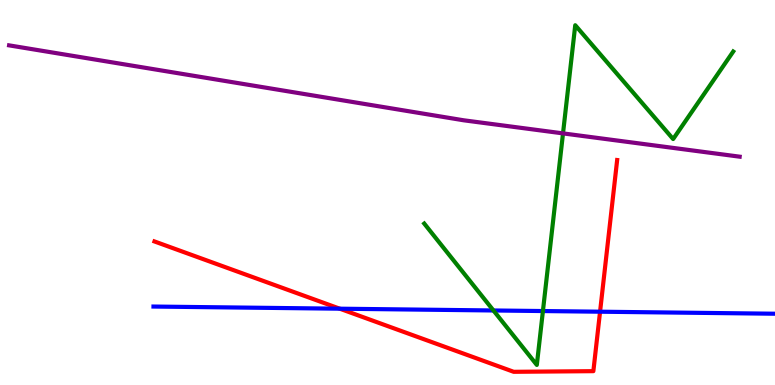[{'lines': ['blue', 'red'], 'intersections': [{'x': 4.38, 'y': 1.98}, {'x': 7.74, 'y': 1.9}]}, {'lines': ['green', 'red'], 'intersections': []}, {'lines': ['purple', 'red'], 'intersections': []}, {'lines': ['blue', 'green'], 'intersections': [{'x': 6.37, 'y': 1.94}, {'x': 7.01, 'y': 1.92}]}, {'lines': ['blue', 'purple'], 'intersections': []}, {'lines': ['green', 'purple'], 'intersections': [{'x': 7.26, 'y': 6.54}]}]